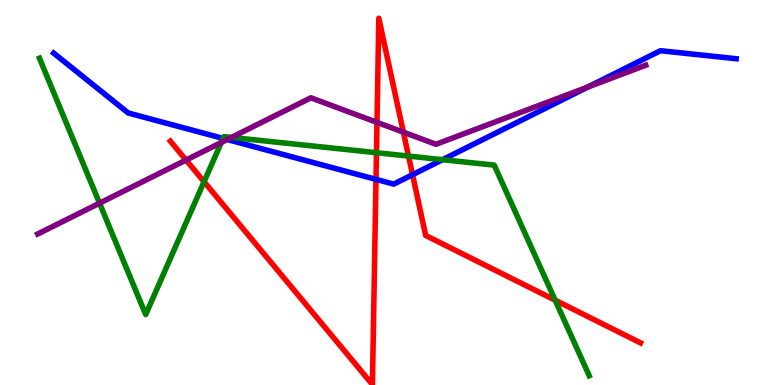[{'lines': ['blue', 'red'], 'intersections': [{'x': 4.85, 'y': 5.34}, {'x': 5.32, 'y': 5.46}]}, {'lines': ['green', 'red'], 'intersections': [{'x': 2.63, 'y': 5.28}, {'x': 4.86, 'y': 6.03}, {'x': 5.27, 'y': 5.95}, {'x': 7.16, 'y': 2.2}]}, {'lines': ['purple', 'red'], 'intersections': [{'x': 2.4, 'y': 5.84}, {'x': 4.86, 'y': 6.82}, {'x': 5.2, 'y': 6.57}]}, {'lines': ['blue', 'green'], 'intersections': [{'x': 2.88, 'y': 6.4}, {'x': 5.71, 'y': 5.85}]}, {'lines': ['blue', 'purple'], 'intersections': [{'x': 2.93, 'y': 6.38}, {'x': 7.58, 'y': 7.74}]}, {'lines': ['green', 'purple'], 'intersections': [{'x': 1.28, 'y': 4.72}, {'x': 2.86, 'y': 6.3}, {'x': 2.99, 'y': 6.43}]}]